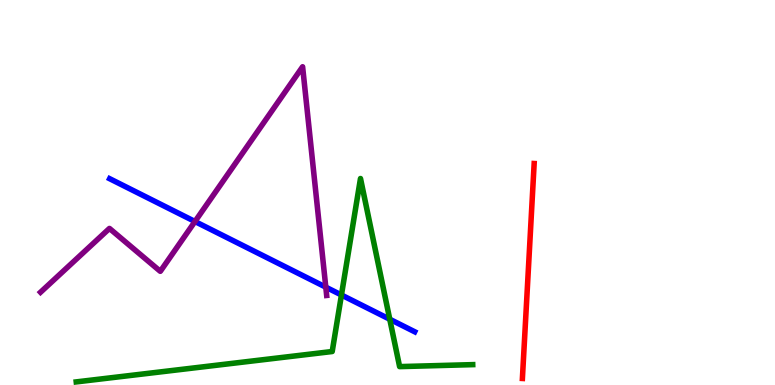[{'lines': ['blue', 'red'], 'intersections': []}, {'lines': ['green', 'red'], 'intersections': []}, {'lines': ['purple', 'red'], 'intersections': []}, {'lines': ['blue', 'green'], 'intersections': [{'x': 4.41, 'y': 2.34}, {'x': 5.03, 'y': 1.71}]}, {'lines': ['blue', 'purple'], 'intersections': [{'x': 2.52, 'y': 4.25}, {'x': 4.2, 'y': 2.54}]}, {'lines': ['green', 'purple'], 'intersections': []}]